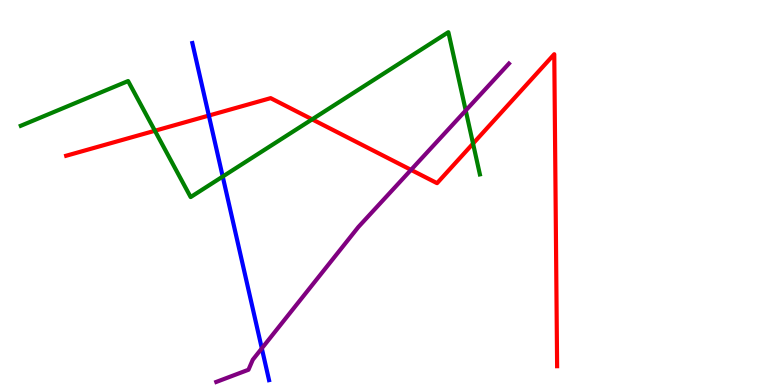[{'lines': ['blue', 'red'], 'intersections': [{'x': 2.69, 'y': 7.0}]}, {'lines': ['green', 'red'], 'intersections': [{'x': 2.0, 'y': 6.6}, {'x': 4.03, 'y': 6.9}, {'x': 6.1, 'y': 6.27}]}, {'lines': ['purple', 'red'], 'intersections': [{'x': 5.3, 'y': 5.59}]}, {'lines': ['blue', 'green'], 'intersections': [{'x': 2.87, 'y': 5.41}]}, {'lines': ['blue', 'purple'], 'intersections': [{'x': 3.38, 'y': 0.951}]}, {'lines': ['green', 'purple'], 'intersections': [{'x': 6.01, 'y': 7.13}]}]